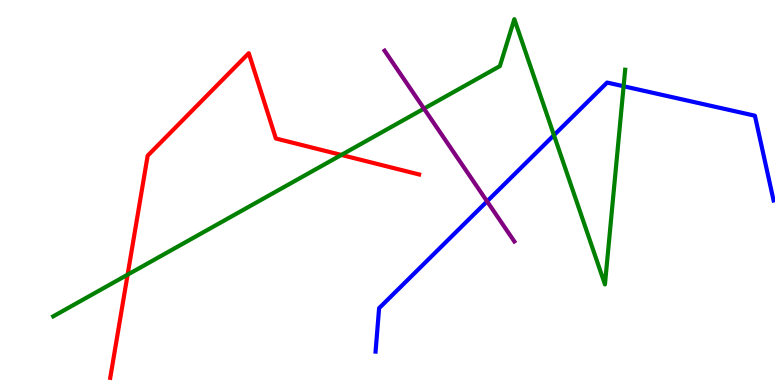[{'lines': ['blue', 'red'], 'intersections': []}, {'lines': ['green', 'red'], 'intersections': [{'x': 1.65, 'y': 2.87}, {'x': 4.4, 'y': 5.98}]}, {'lines': ['purple', 'red'], 'intersections': []}, {'lines': ['blue', 'green'], 'intersections': [{'x': 7.15, 'y': 6.49}, {'x': 8.05, 'y': 7.76}]}, {'lines': ['blue', 'purple'], 'intersections': [{'x': 6.28, 'y': 4.77}]}, {'lines': ['green', 'purple'], 'intersections': [{'x': 5.47, 'y': 7.18}]}]